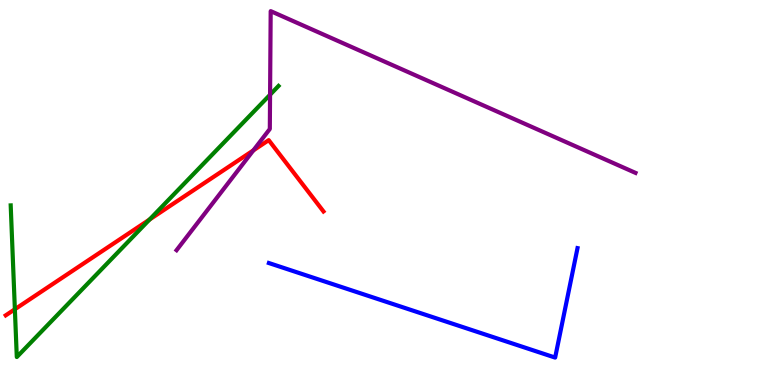[{'lines': ['blue', 'red'], 'intersections': []}, {'lines': ['green', 'red'], 'intersections': [{'x': 0.192, 'y': 1.97}, {'x': 1.93, 'y': 4.3}]}, {'lines': ['purple', 'red'], 'intersections': [{'x': 3.27, 'y': 6.09}]}, {'lines': ['blue', 'green'], 'intersections': []}, {'lines': ['blue', 'purple'], 'intersections': []}, {'lines': ['green', 'purple'], 'intersections': [{'x': 3.48, 'y': 7.54}]}]